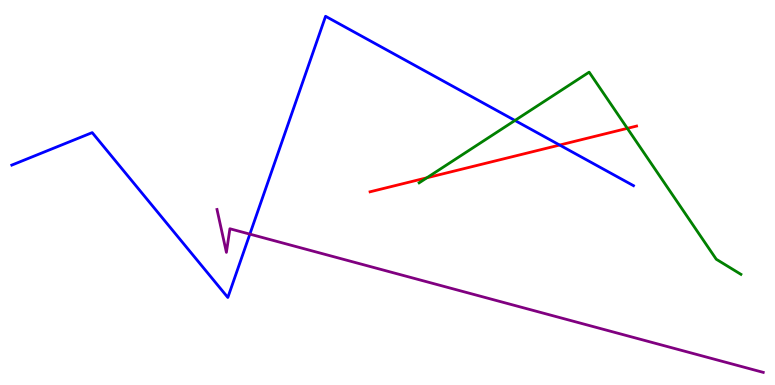[{'lines': ['blue', 'red'], 'intersections': [{'x': 7.22, 'y': 6.23}]}, {'lines': ['green', 'red'], 'intersections': [{'x': 5.51, 'y': 5.38}, {'x': 8.09, 'y': 6.67}]}, {'lines': ['purple', 'red'], 'intersections': []}, {'lines': ['blue', 'green'], 'intersections': [{'x': 6.64, 'y': 6.87}]}, {'lines': ['blue', 'purple'], 'intersections': [{'x': 3.22, 'y': 3.92}]}, {'lines': ['green', 'purple'], 'intersections': []}]